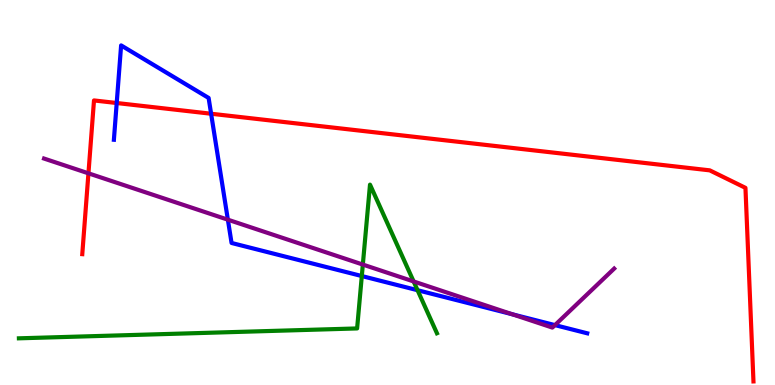[{'lines': ['blue', 'red'], 'intersections': [{'x': 1.51, 'y': 7.32}, {'x': 2.72, 'y': 7.05}]}, {'lines': ['green', 'red'], 'intersections': []}, {'lines': ['purple', 'red'], 'intersections': [{'x': 1.14, 'y': 5.5}]}, {'lines': ['blue', 'green'], 'intersections': [{'x': 4.67, 'y': 2.83}, {'x': 5.39, 'y': 2.46}]}, {'lines': ['blue', 'purple'], 'intersections': [{'x': 2.94, 'y': 4.29}, {'x': 6.61, 'y': 1.84}, {'x': 7.16, 'y': 1.56}]}, {'lines': ['green', 'purple'], 'intersections': [{'x': 4.68, 'y': 3.13}, {'x': 5.34, 'y': 2.69}]}]